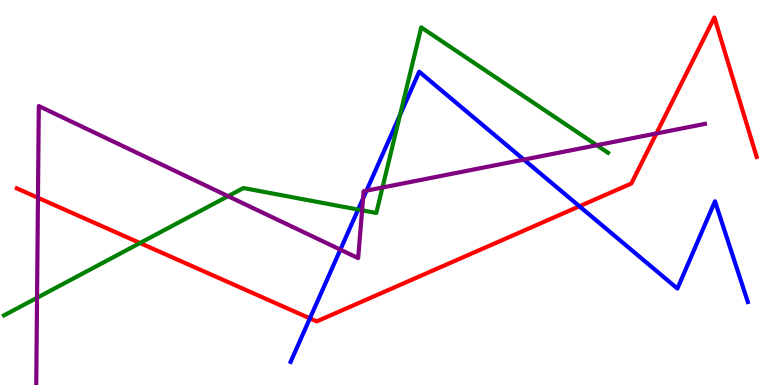[{'lines': ['blue', 'red'], 'intersections': [{'x': 4.0, 'y': 1.73}, {'x': 7.48, 'y': 4.64}]}, {'lines': ['green', 'red'], 'intersections': [{'x': 1.81, 'y': 3.69}]}, {'lines': ['purple', 'red'], 'intersections': [{'x': 0.49, 'y': 4.86}, {'x': 8.47, 'y': 6.53}]}, {'lines': ['blue', 'green'], 'intersections': [{'x': 4.62, 'y': 4.56}, {'x': 5.16, 'y': 7.01}]}, {'lines': ['blue', 'purple'], 'intersections': [{'x': 4.39, 'y': 3.52}, {'x': 4.68, 'y': 4.85}, {'x': 4.73, 'y': 5.05}, {'x': 6.76, 'y': 5.85}]}, {'lines': ['green', 'purple'], 'intersections': [{'x': 0.478, 'y': 2.27}, {'x': 2.94, 'y': 4.9}, {'x': 4.67, 'y': 4.54}, {'x': 4.94, 'y': 5.13}, {'x': 7.7, 'y': 6.23}]}]